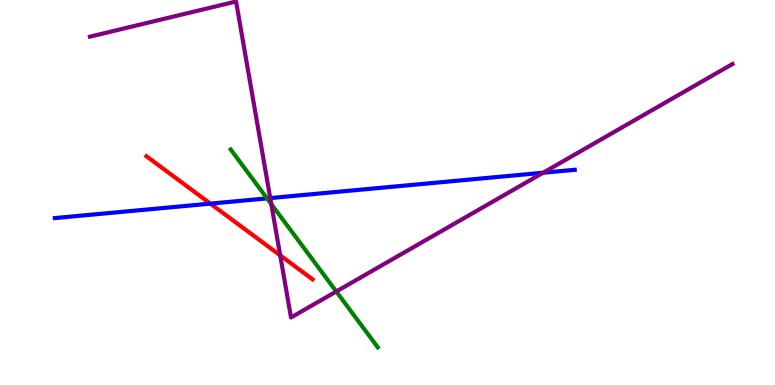[{'lines': ['blue', 'red'], 'intersections': [{'x': 2.71, 'y': 4.71}]}, {'lines': ['green', 'red'], 'intersections': []}, {'lines': ['purple', 'red'], 'intersections': [{'x': 3.62, 'y': 3.37}]}, {'lines': ['blue', 'green'], 'intersections': [{'x': 3.45, 'y': 4.85}]}, {'lines': ['blue', 'purple'], 'intersections': [{'x': 3.49, 'y': 4.86}, {'x': 7.01, 'y': 5.51}]}, {'lines': ['green', 'purple'], 'intersections': [{'x': 3.5, 'y': 4.7}, {'x': 4.34, 'y': 2.43}]}]